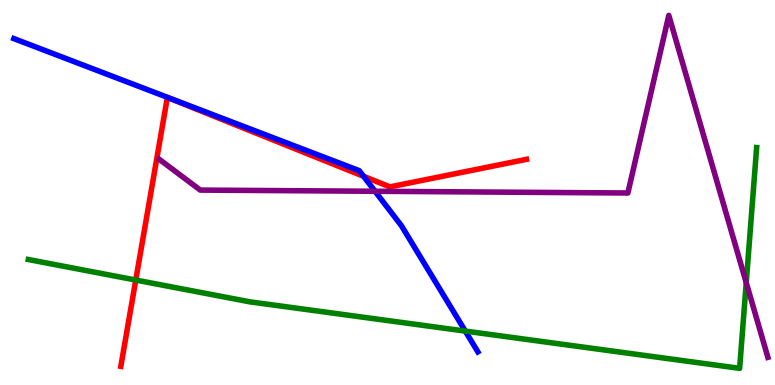[{'lines': ['blue', 'red'], 'intersections': [{'x': 4.69, 'y': 5.42}]}, {'lines': ['green', 'red'], 'intersections': [{'x': 1.75, 'y': 2.73}]}, {'lines': ['purple', 'red'], 'intersections': []}, {'lines': ['blue', 'green'], 'intersections': [{'x': 6.0, 'y': 1.4}]}, {'lines': ['blue', 'purple'], 'intersections': [{'x': 4.84, 'y': 5.03}]}, {'lines': ['green', 'purple'], 'intersections': [{'x': 9.63, 'y': 2.66}]}]